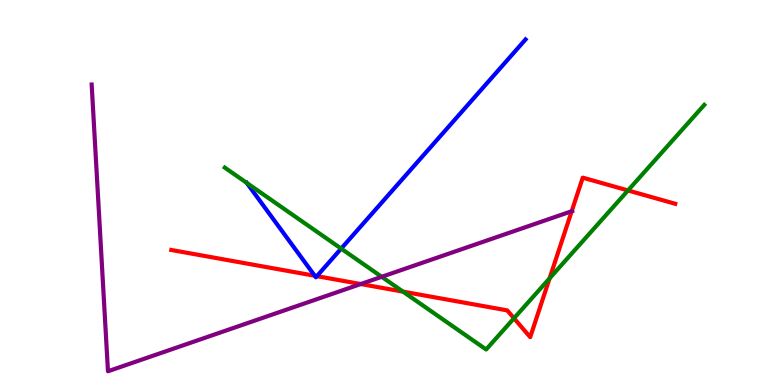[{'lines': ['blue', 'red'], 'intersections': [{'x': 4.06, 'y': 2.84}, {'x': 4.09, 'y': 2.83}]}, {'lines': ['green', 'red'], 'intersections': [{'x': 5.2, 'y': 2.42}, {'x': 6.63, 'y': 1.73}, {'x': 7.09, 'y': 2.77}, {'x': 8.1, 'y': 5.05}]}, {'lines': ['purple', 'red'], 'intersections': [{'x': 4.65, 'y': 2.62}, {'x': 7.38, 'y': 4.51}]}, {'lines': ['blue', 'green'], 'intersections': [{'x': 3.18, 'y': 5.25}, {'x': 4.4, 'y': 3.54}]}, {'lines': ['blue', 'purple'], 'intersections': []}, {'lines': ['green', 'purple'], 'intersections': [{'x': 4.93, 'y': 2.81}]}]